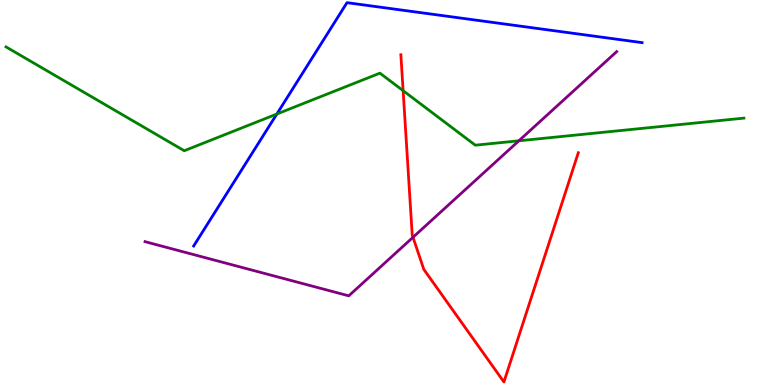[{'lines': ['blue', 'red'], 'intersections': []}, {'lines': ['green', 'red'], 'intersections': [{'x': 5.2, 'y': 7.64}]}, {'lines': ['purple', 'red'], 'intersections': [{'x': 5.33, 'y': 3.84}]}, {'lines': ['blue', 'green'], 'intersections': [{'x': 3.57, 'y': 7.04}]}, {'lines': ['blue', 'purple'], 'intersections': []}, {'lines': ['green', 'purple'], 'intersections': [{'x': 6.69, 'y': 6.34}]}]